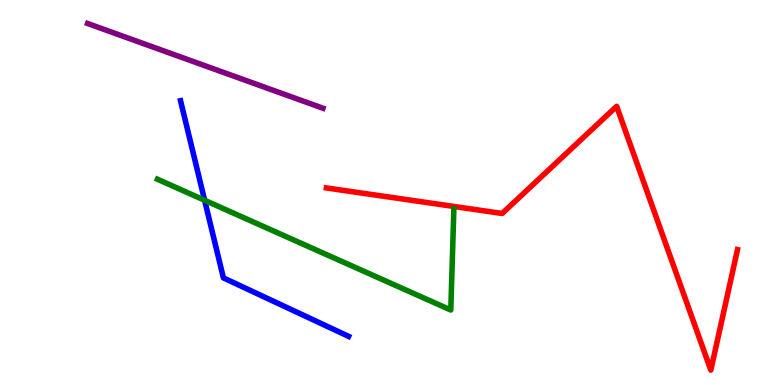[{'lines': ['blue', 'red'], 'intersections': []}, {'lines': ['green', 'red'], 'intersections': []}, {'lines': ['purple', 'red'], 'intersections': []}, {'lines': ['blue', 'green'], 'intersections': [{'x': 2.64, 'y': 4.8}]}, {'lines': ['blue', 'purple'], 'intersections': []}, {'lines': ['green', 'purple'], 'intersections': []}]